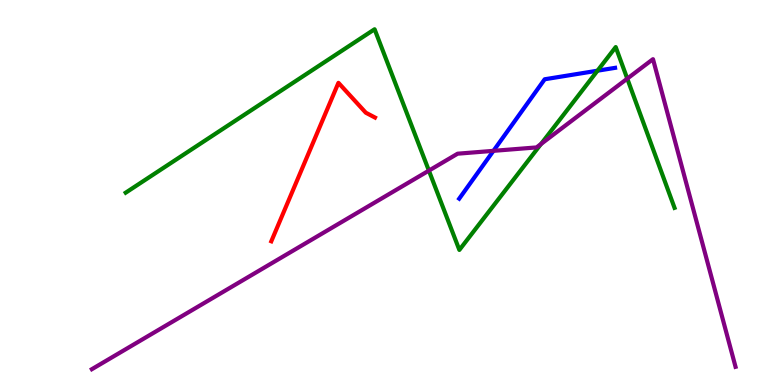[{'lines': ['blue', 'red'], 'intersections': []}, {'lines': ['green', 'red'], 'intersections': []}, {'lines': ['purple', 'red'], 'intersections': []}, {'lines': ['blue', 'green'], 'intersections': [{'x': 7.71, 'y': 8.16}]}, {'lines': ['blue', 'purple'], 'intersections': [{'x': 6.37, 'y': 6.08}]}, {'lines': ['green', 'purple'], 'intersections': [{'x': 5.53, 'y': 5.57}, {'x': 6.98, 'y': 6.26}, {'x': 8.09, 'y': 7.96}]}]